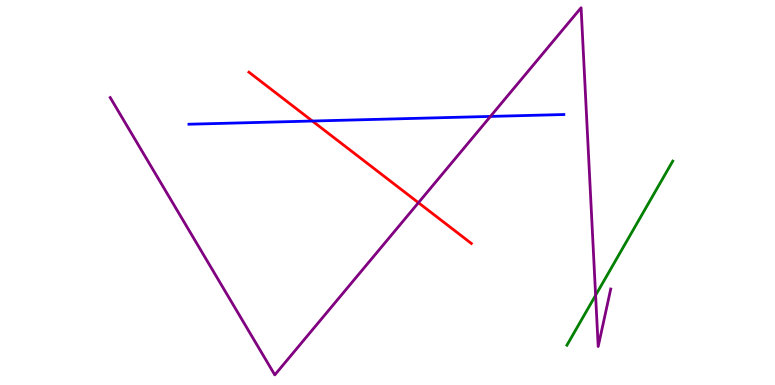[{'lines': ['blue', 'red'], 'intersections': [{'x': 4.03, 'y': 6.86}]}, {'lines': ['green', 'red'], 'intersections': []}, {'lines': ['purple', 'red'], 'intersections': [{'x': 5.4, 'y': 4.73}]}, {'lines': ['blue', 'green'], 'intersections': []}, {'lines': ['blue', 'purple'], 'intersections': [{'x': 6.33, 'y': 6.98}]}, {'lines': ['green', 'purple'], 'intersections': [{'x': 7.69, 'y': 2.33}]}]